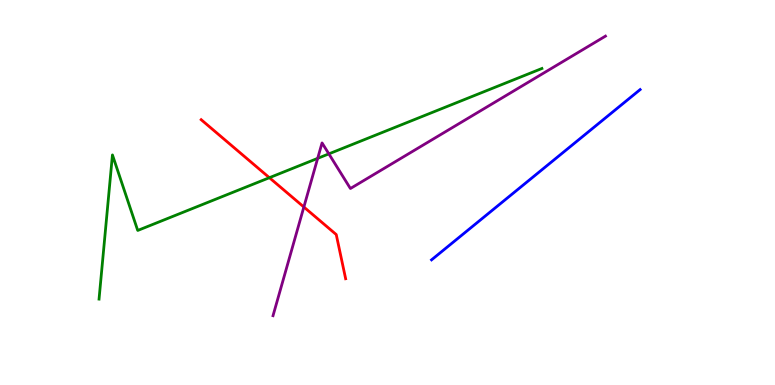[{'lines': ['blue', 'red'], 'intersections': []}, {'lines': ['green', 'red'], 'intersections': [{'x': 3.48, 'y': 5.38}]}, {'lines': ['purple', 'red'], 'intersections': [{'x': 3.92, 'y': 4.62}]}, {'lines': ['blue', 'green'], 'intersections': []}, {'lines': ['blue', 'purple'], 'intersections': []}, {'lines': ['green', 'purple'], 'intersections': [{'x': 4.1, 'y': 5.89}, {'x': 4.24, 'y': 6.0}]}]